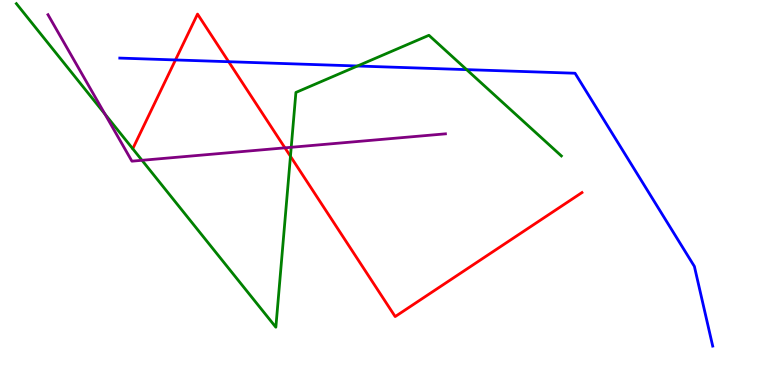[{'lines': ['blue', 'red'], 'intersections': [{'x': 2.26, 'y': 8.44}, {'x': 2.95, 'y': 8.4}]}, {'lines': ['green', 'red'], 'intersections': [{'x': 3.75, 'y': 5.94}]}, {'lines': ['purple', 'red'], 'intersections': [{'x': 3.68, 'y': 6.16}]}, {'lines': ['blue', 'green'], 'intersections': [{'x': 4.61, 'y': 8.29}, {'x': 6.02, 'y': 8.19}]}, {'lines': ['blue', 'purple'], 'intersections': []}, {'lines': ['green', 'purple'], 'intersections': [{'x': 1.35, 'y': 7.04}, {'x': 1.83, 'y': 5.84}, {'x': 3.76, 'y': 6.17}]}]